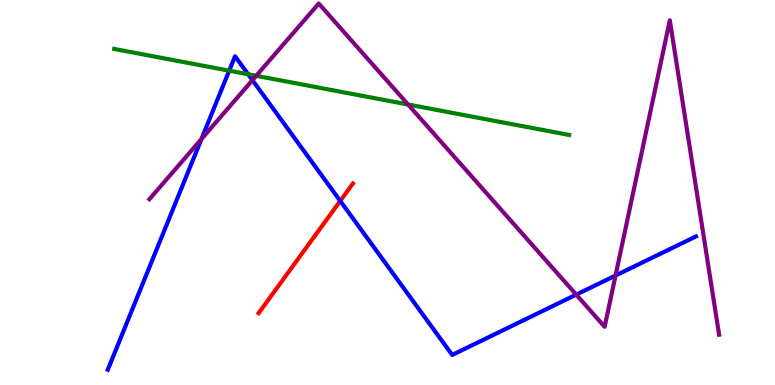[{'lines': ['blue', 'red'], 'intersections': [{'x': 4.39, 'y': 4.78}]}, {'lines': ['green', 'red'], 'intersections': []}, {'lines': ['purple', 'red'], 'intersections': []}, {'lines': ['blue', 'green'], 'intersections': [{'x': 2.96, 'y': 8.16}, {'x': 3.2, 'y': 8.07}]}, {'lines': ['blue', 'purple'], 'intersections': [{'x': 2.6, 'y': 6.39}, {'x': 3.26, 'y': 7.92}, {'x': 7.44, 'y': 2.35}, {'x': 7.94, 'y': 2.84}]}, {'lines': ['green', 'purple'], 'intersections': [{'x': 3.31, 'y': 8.03}, {'x': 5.27, 'y': 7.29}]}]